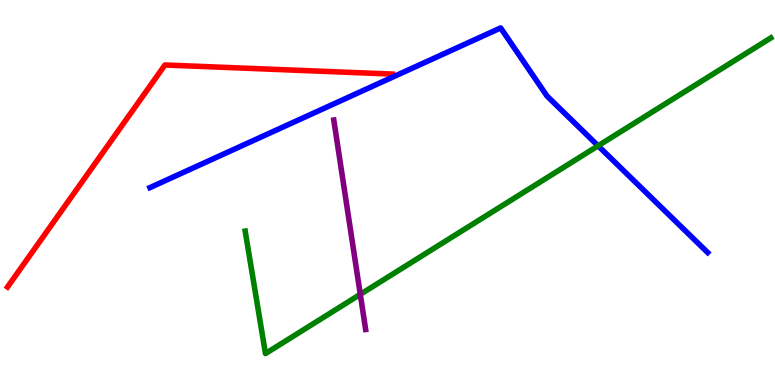[{'lines': ['blue', 'red'], 'intersections': []}, {'lines': ['green', 'red'], 'intersections': []}, {'lines': ['purple', 'red'], 'intersections': []}, {'lines': ['blue', 'green'], 'intersections': [{'x': 7.72, 'y': 6.21}]}, {'lines': ['blue', 'purple'], 'intersections': []}, {'lines': ['green', 'purple'], 'intersections': [{'x': 4.65, 'y': 2.35}]}]